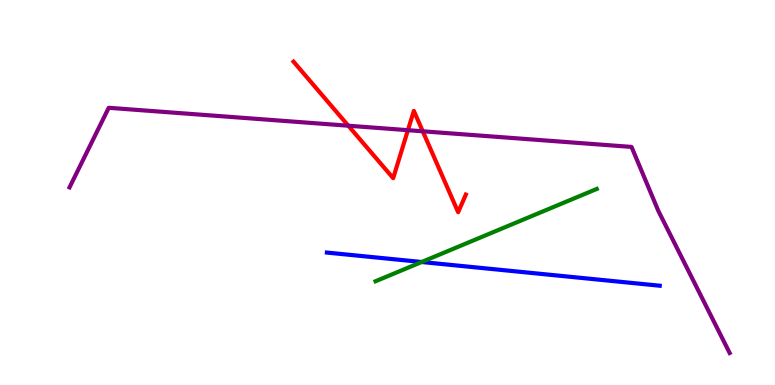[{'lines': ['blue', 'red'], 'intersections': []}, {'lines': ['green', 'red'], 'intersections': []}, {'lines': ['purple', 'red'], 'intersections': [{'x': 4.49, 'y': 6.73}, {'x': 5.26, 'y': 6.62}, {'x': 5.46, 'y': 6.59}]}, {'lines': ['blue', 'green'], 'intersections': [{'x': 5.44, 'y': 3.19}]}, {'lines': ['blue', 'purple'], 'intersections': []}, {'lines': ['green', 'purple'], 'intersections': []}]